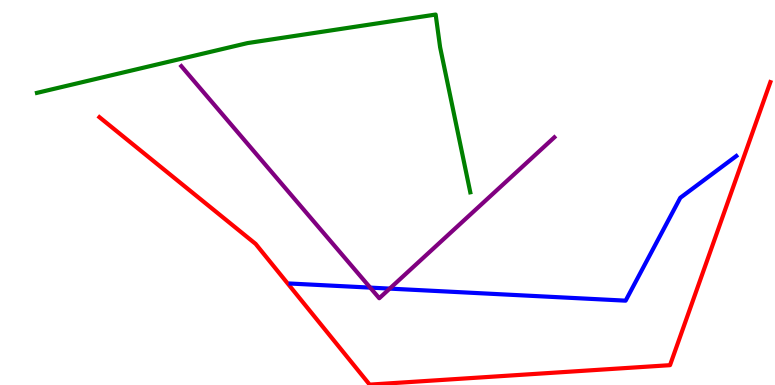[{'lines': ['blue', 'red'], 'intersections': []}, {'lines': ['green', 'red'], 'intersections': []}, {'lines': ['purple', 'red'], 'intersections': []}, {'lines': ['blue', 'green'], 'intersections': []}, {'lines': ['blue', 'purple'], 'intersections': [{'x': 4.78, 'y': 2.53}, {'x': 5.03, 'y': 2.5}]}, {'lines': ['green', 'purple'], 'intersections': []}]